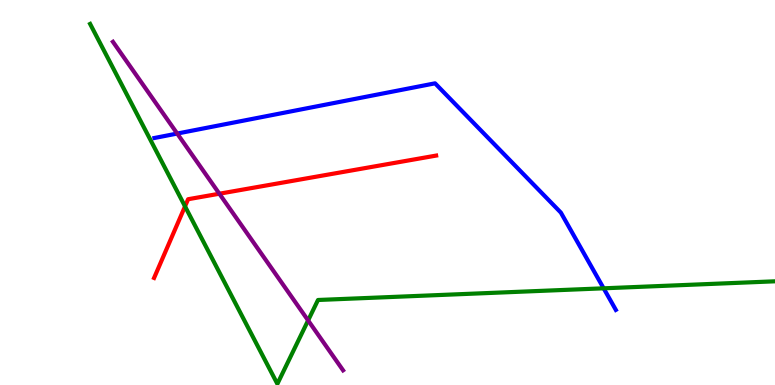[{'lines': ['blue', 'red'], 'intersections': []}, {'lines': ['green', 'red'], 'intersections': [{'x': 2.39, 'y': 4.64}]}, {'lines': ['purple', 'red'], 'intersections': [{'x': 2.83, 'y': 4.97}]}, {'lines': ['blue', 'green'], 'intersections': [{'x': 7.79, 'y': 2.51}]}, {'lines': ['blue', 'purple'], 'intersections': [{'x': 2.29, 'y': 6.53}]}, {'lines': ['green', 'purple'], 'intersections': [{'x': 3.98, 'y': 1.68}]}]